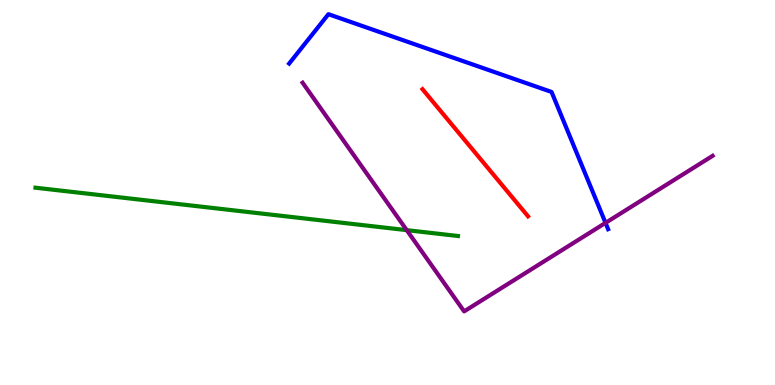[{'lines': ['blue', 'red'], 'intersections': []}, {'lines': ['green', 'red'], 'intersections': []}, {'lines': ['purple', 'red'], 'intersections': []}, {'lines': ['blue', 'green'], 'intersections': []}, {'lines': ['blue', 'purple'], 'intersections': [{'x': 7.81, 'y': 4.21}]}, {'lines': ['green', 'purple'], 'intersections': [{'x': 5.25, 'y': 4.02}]}]